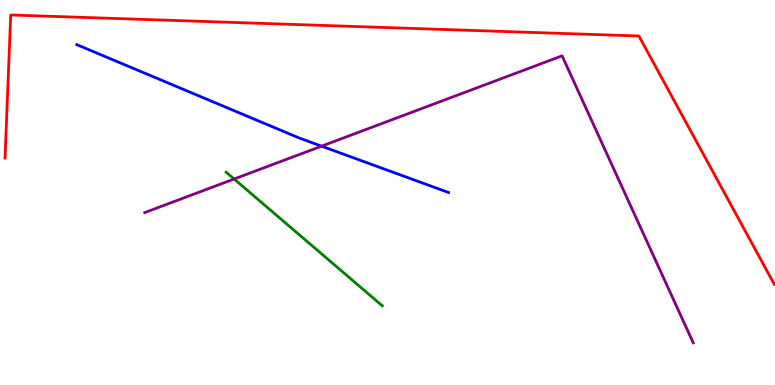[{'lines': ['blue', 'red'], 'intersections': []}, {'lines': ['green', 'red'], 'intersections': []}, {'lines': ['purple', 'red'], 'intersections': []}, {'lines': ['blue', 'green'], 'intersections': []}, {'lines': ['blue', 'purple'], 'intersections': [{'x': 4.15, 'y': 6.2}]}, {'lines': ['green', 'purple'], 'intersections': [{'x': 3.02, 'y': 5.35}]}]